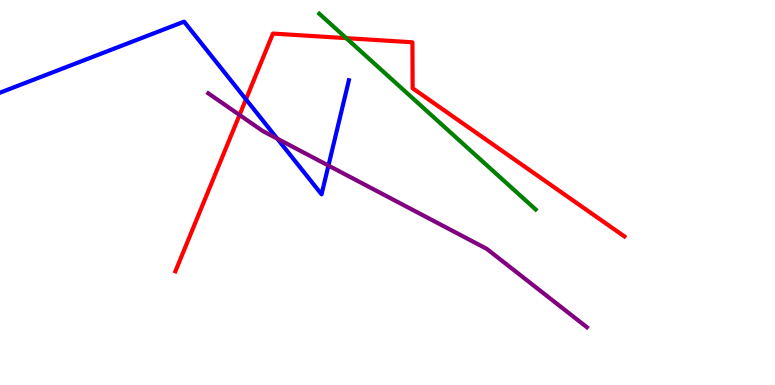[{'lines': ['blue', 'red'], 'intersections': [{'x': 3.17, 'y': 7.42}]}, {'lines': ['green', 'red'], 'intersections': [{'x': 4.47, 'y': 9.01}]}, {'lines': ['purple', 'red'], 'intersections': [{'x': 3.09, 'y': 7.01}]}, {'lines': ['blue', 'green'], 'intersections': []}, {'lines': ['blue', 'purple'], 'intersections': [{'x': 3.58, 'y': 6.4}, {'x': 4.24, 'y': 5.7}]}, {'lines': ['green', 'purple'], 'intersections': []}]